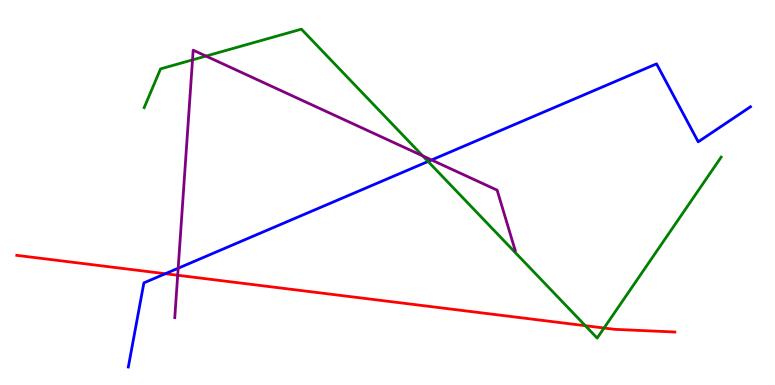[{'lines': ['blue', 'red'], 'intersections': [{'x': 2.13, 'y': 2.89}]}, {'lines': ['green', 'red'], 'intersections': [{'x': 7.55, 'y': 1.54}, {'x': 7.79, 'y': 1.48}]}, {'lines': ['purple', 'red'], 'intersections': [{'x': 2.29, 'y': 2.85}]}, {'lines': ['blue', 'green'], 'intersections': [{'x': 5.52, 'y': 5.81}]}, {'lines': ['blue', 'purple'], 'intersections': [{'x': 2.3, 'y': 3.03}, {'x': 5.57, 'y': 5.84}]}, {'lines': ['green', 'purple'], 'intersections': [{'x': 2.48, 'y': 8.44}, {'x': 2.66, 'y': 8.54}, {'x': 5.45, 'y': 5.95}]}]